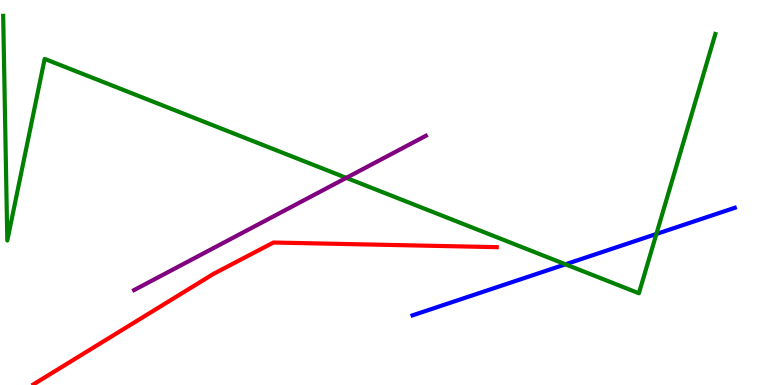[{'lines': ['blue', 'red'], 'intersections': []}, {'lines': ['green', 'red'], 'intersections': []}, {'lines': ['purple', 'red'], 'intersections': []}, {'lines': ['blue', 'green'], 'intersections': [{'x': 7.3, 'y': 3.13}, {'x': 8.47, 'y': 3.92}]}, {'lines': ['blue', 'purple'], 'intersections': []}, {'lines': ['green', 'purple'], 'intersections': [{'x': 4.47, 'y': 5.38}]}]